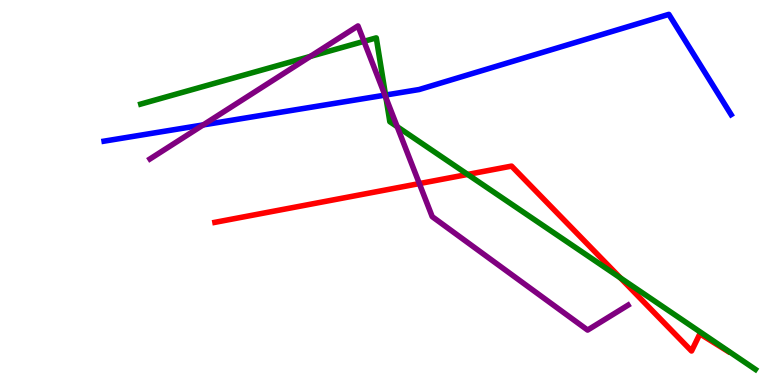[{'lines': ['blue', 'red'], 'intersections': []}, {'lines': ['green', 'red'], 'intersections': [{'x': 6.03, 'y': 5.47}, {'x': 8.01, 'y': 2.78}]}, {'lines': ['purple', 'red'], 'intersections': [{'x': 5.41, 'y': 5.23}]}, {'lines': ['blue', 'green'], 'intersections': [{'x': 4.97, 'y': 7.53}]}, {'lines': ['blue', 'purple'], 'intersections': [{'x': 2.62, 'y': 6.76}, {'x': 4.97, 'y': 7.53}]}, {'lines': ['green', 'purple'], 'intersections': [{'x': 4.0, 'y': 8.53}, {'x': 4.7, 'y': 8.93}, {'x': 4.98, 'y': 7.46}, {'x': 5.13, 'y': 6.71}]}]